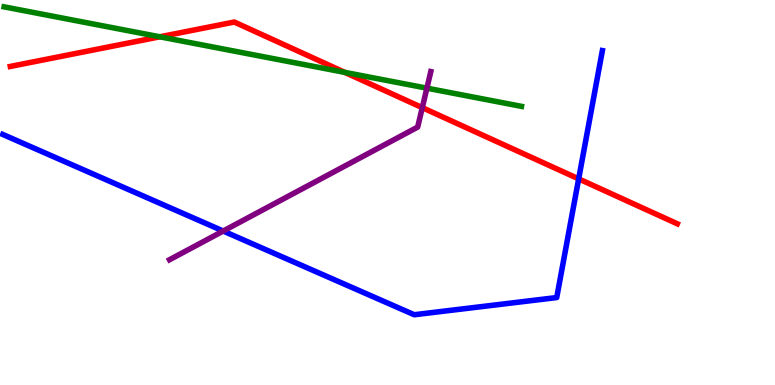[{'lines': ['blue', 'red'], 'intersections': [{'x': 7.47, 'y': 5.35}]}, {'lines': ['green', 'red'], 'intersections': [{'x': 2.06, 'y': 9.04}, {'x': 4.45, 'y': 8.12}]}, {'lines': ['purple', 'red'], 'intersections': [{'x': 5.45, 'y': 7.2}]}, {'lines': ['blue', 'green'], 'intersections': []}, {'lines': ['blue', 'purple'], 'intersections': [{'x': 2.88, 'y': 4.0}]}, {'lines': ['green', 'purple'], 'intersections': [{'x': 5.51, 'y': 7.71}]}]